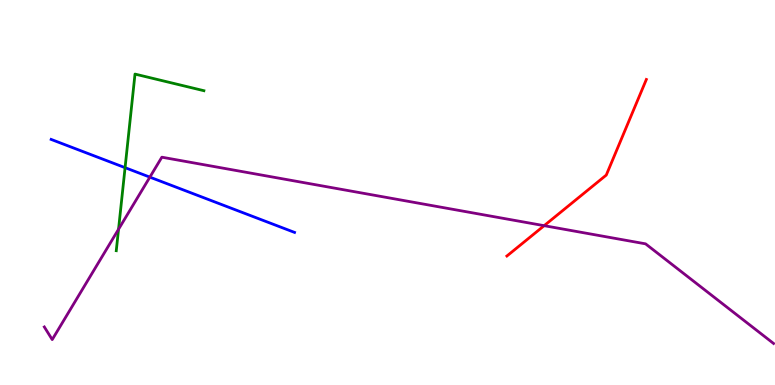[{'lines': ['blue', 'red'], 'intersections': []}, {'lines': ['green', 'red'], 'intersections': []}, {'lines': ['purple', 'red'], 'intersections': [{'x': 7.02, 'y': 4.14}]}, {'lines': ['blue', 'green'], 'intersections': [{'x': 1.61, 'y': 5.65}]}, {'lines': ['blue', 'purple'], 'intersections': [{'x': 1.93, 'y': 5.4}]}, {'lines': ['green', 'purple'], 'intersections': [{'x': 1.53, 'y': 4.05}]}]